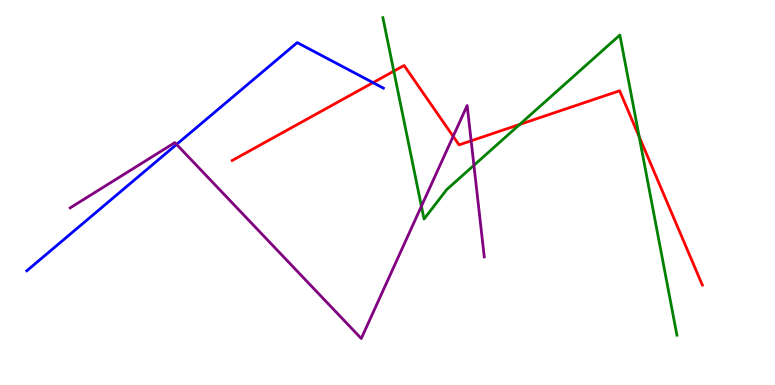[{'lines': ['blue', 'red'], 'intersections': [{'x': 4.81, 'y': 7.85}]}, {'lines': ['green', 'red'], 'intersections': [{'x': 5.08, 'y': 8.15}, {'x': 6.71, 'y': 6.77}, {'x': 8.25, 'y': 6.45}]}, {'lines': ['purple', 'red'], 'intersections': [{'x': 5.85, 'y': 6.46}, {'x': 6.08, 'y': 6.34}]}, {'lines': ['blue', 'green'], 'intersections': []}, {'lines': ['blue', 'purple'], 'intersections': [{'x': 2.28, 'y': 6.25}]}, {'lines': ['green', 'purple'], 'intersections': [{'x': 5.44, 'y': 4.64}, {'x': 6.12, 'y': 5.71}]}]